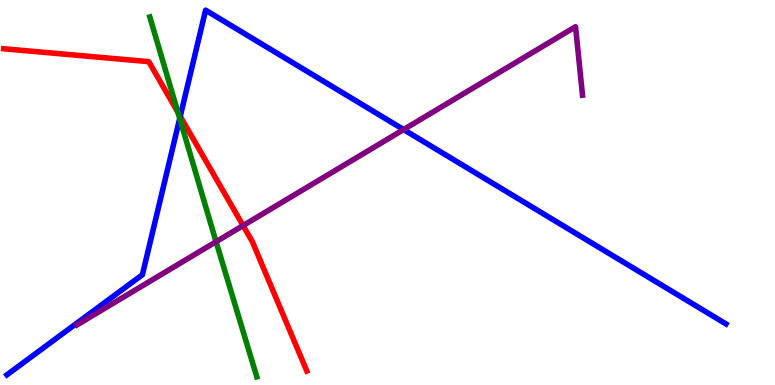[{'lines': ['blue', 'red'], 'intersections': [{'x': 2.33, 'y': 6.98}]}, {'lines': ['green', 'red'], 'intersections': [{'x': 2.3, 'y': 7.08}]}, {'lines': ['purple', 'red'], 'intersections': [{'x': 3.14, 'y': 4.14}]}, {'lines': ['blue', 'green'], 'intersections': [{'x': 2.32, 'y': 6.92}]}, {'lines': ['blue', 'purple'], 'intersections': [{'x': 5.21, 'y': 6.63}]}, {'lines': ['green', 'purple'], 'intersections': [{'x': 2.79, 'y': 3.72}]}]